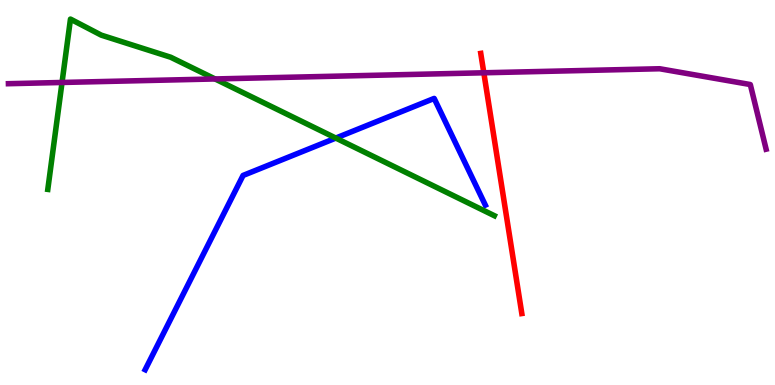[{'lines': ['blue', 'red'], 'intersections': []}, {'lines': ['green', 'red'], 'intersections': []}, {'lines': ['purple', 'red'], 'intersections': [{'x': 6.24, 'y': 8.11}]}, {'lines': ['blue', 'green'], 'intersections': [{'x': 4.33, 'y': 6.41}]}, {'lines': ['blue', 'purple'], 'intersections': []}, {'lines': ['green', 'purple'], 'intersections': [{'x': 0.8, 'y': 7.86}, {'x': 2.78, 'y': 7.95}]}]